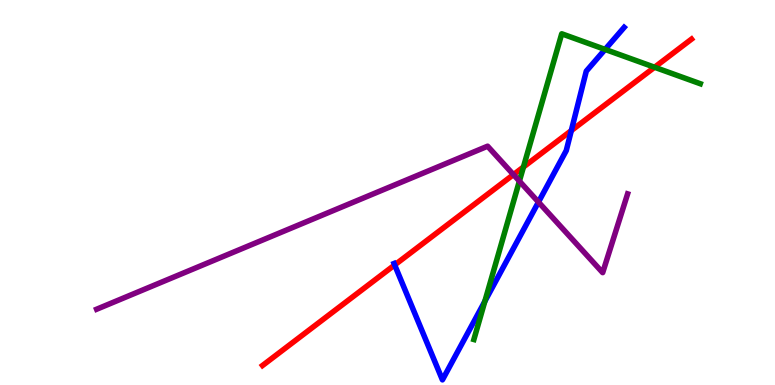[{'lines': ['blue', 'red'], 'intersections': [{'x': 5.09, 'y': 3.12}, {'x': 7.37, 'y': 6.61}]}, {'lines': ['green', 'red'], 'intersections': [{'x': 6.75, 'y': 5.66}, {'x': 8.45, 'y': 8.25}]}, {'lines': ['purple', 'red'], 'intersections': [{'x': 6.63, 'y': 5.46}]}, {'lines': ['blue', 'green'], 'intersections': [{'x': 6.26, 'y': 2.17}, {'x': 7.81, 'y': 8.72}]}, {'lines': ['blue', 'purple'], 'intersections': [{'x': 6.95, 'y': 4.75}]}, {'lines': ['green', 'purple'], 'intersections': [{'x': 6.7, 'y': 5.3}]}]